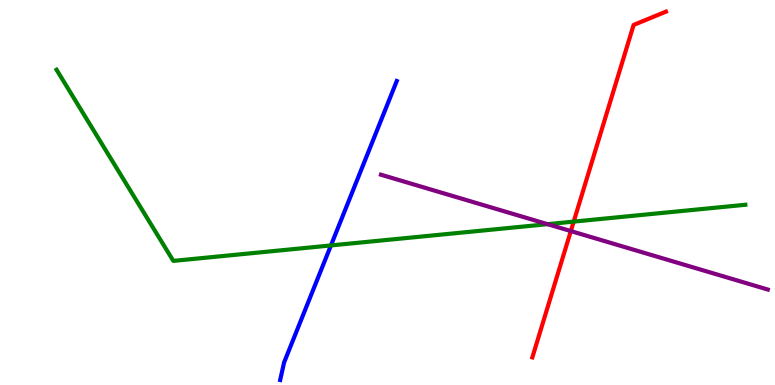[{'lines': ['blue', 'red'], 'intersections': []}, {'lines': ['green', 'red'], 'intersections': [{'x': 7.4, 'y': 4.24}]}, {'lines': ['purple', 'red'], 'intersections': [{'x': 7.37, 'y': 4.0}]}, {'lines': ['blue', 'green'], 'intersections': [{'x': 4.27, 'y': 3.63}]}, {'lines': ['blue', 'purple'], 'intersections': []}, {'lines': ['green', 'purple'], 'intersections': [{'x': 7.07, 'y': 4.18}]}]